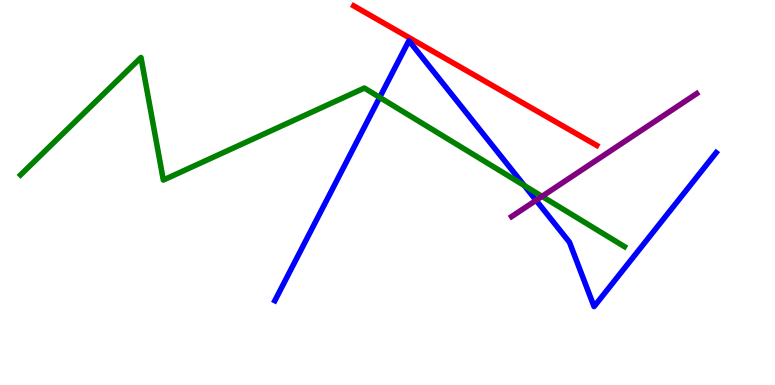[{'lines': ['blue', 'red'], 'intersections': []}, {'lines': ['green', 'red'], 'intersections': []}, {'lines': ['purple', 'red'], 'intersections': []}, {'lines': ['blue', 'green'], 'intersections': [{'x': 4.9, 'y': 7.47}, {'x': 6.77, 'y': 5.18}]}, {'lines': ['blue', 'purple'], 'intersections': [{'x': 6.92, 'y': 4.8}]}, {'lines': ['green', 'purple'], 'intersections': [{'x': 6.99, 'y': 4.9}]}]